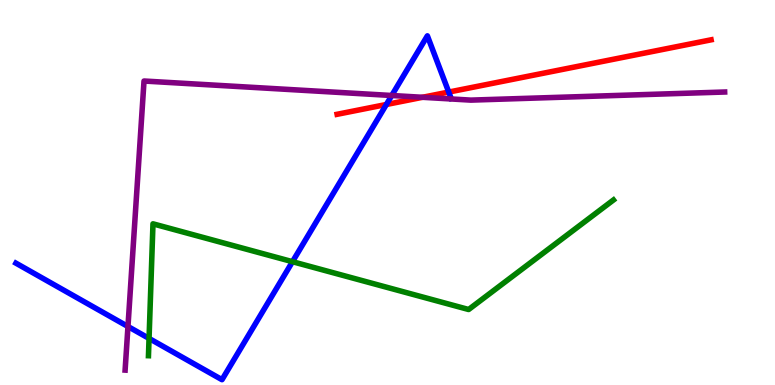[{'lines': ['blue', 'red'], 'intersections': [{'x': 4.99, 'y': 7.29}, {'x': 5.79, 'y': 7.61}]}, {'lines': ['green', 'red'], 'intersections': []}, {'lines': ['purple', 'red'], 'intersections': [{'x': 5.45, 'y': 7.47}]}, {'lines': ['blue', 'green'], 'intersections': [{'x': 1.92, 'y': 1.21}, {'x': 3.77, 'y': 3.2}]}, {'lines': ['blue', 'purple'], 'intersections': [{'x': 1.65, 'y': 1.52}, {'x': 5.05, 'y': 7.52}]}, {'lines': ['green', 'purple'], 'intersections': []}]